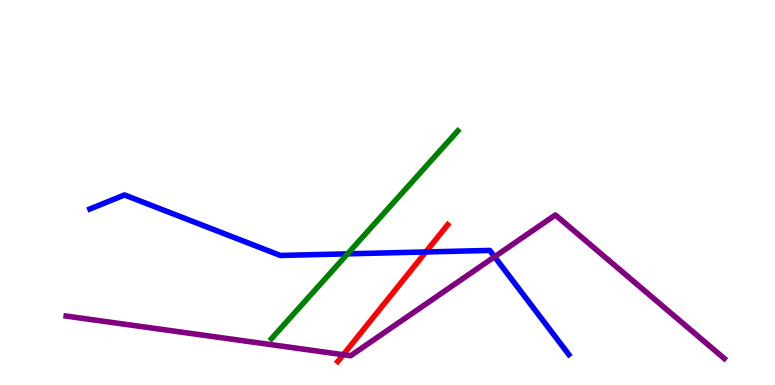[{'lines': ['blue', 'red'], 'intersections': [{'x': 5.49, 'y': 3.46}]}, {'lines': ['green', 'red'], 'intersections': []}, {'lines': ['purple', 'red'], 'intersections': [{'x': 4.43, 'y': 0.787}]}, {'lines': ['blue', 'green'], 'intersections': [{'x': 4.48, 'y': 3.41}]}, {'lines': ['blue', 'purple'], 'intersections': [{'x': 6.38, 'y': 3.33}]}, {'lines': ['green', 'purple'], 'intersections': []}]